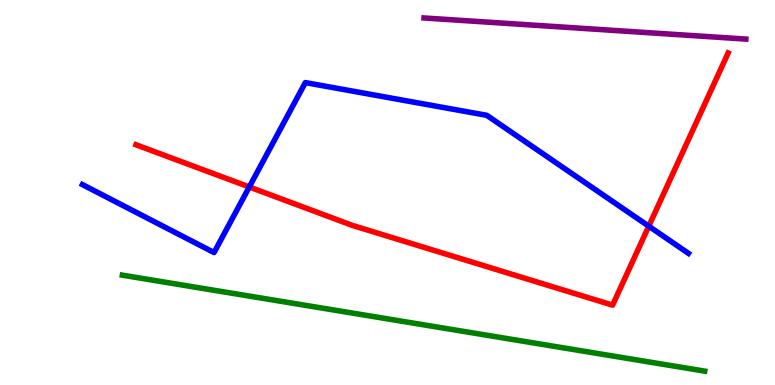[{'lines': ['blue', 'red'], 'intersections': [{'x': 3.22, 'y': 5.14}, {'x': 8.37, 'y': 4.12}]}, {'lines': ['green', 'red'], 'intersections': []}, {'lines': ['purple', 'red'], 'intersections': []}, {'lines': ['blue', 'green'], 'intersections': []}, {'lines': ['blue', 'purple'], 'intersections': []}, {'lines': ['green', 'purple'], 'intersections': []}]